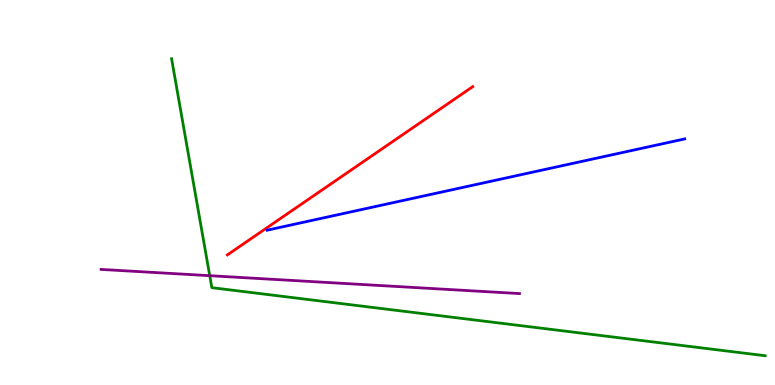[{'lines': ['blue', 'red'], 'intersections': []}, {'lines': ['green', 'red'], 'intersections': []}, {'lines': ['purple', 'red'], 'intersections': []}, {'lines': ['blue', 'green'], 'intersections': []}, {'lines': ['blue', 'purple'], 'intersections': []}, {'lines': ['green', 'purple'], 'intersections': [{'x': 2.71, 'y': 2.84}]}]